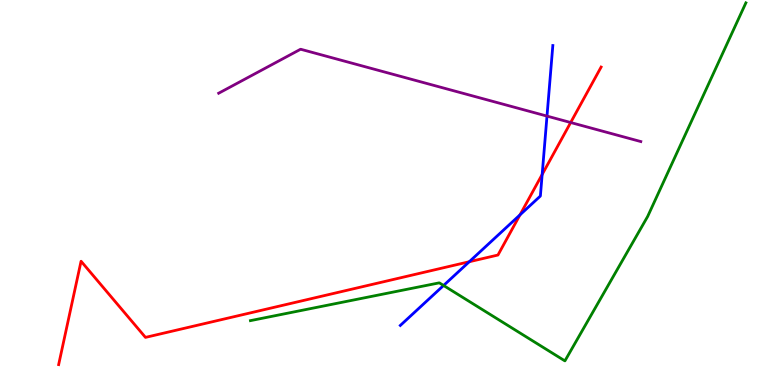[{'lines': ['blue', 'red'], 'intersections': [{'x': 6.06, 'y': 3.2}, {'x': 6.71, 'y': 4.42}, {'x': 7.0, 'y': 5.47}]}, {'lines': ['green', 'red'], 'intersections': []}, {'lines': ['purple', 'red'], 'intersections': [{'x': 7.36, 'y': 6.82}]}, {'lines': ['blue', 'green'], 'intersections': [{'x': 5.72, 'y': 2.58}]}, {'lines': ['blue', 'purple'], 'intersections': [{'x': 7.06, 'y': 6.98}]}, {'lines': ['green', 'purple'], 'intersections': []}]